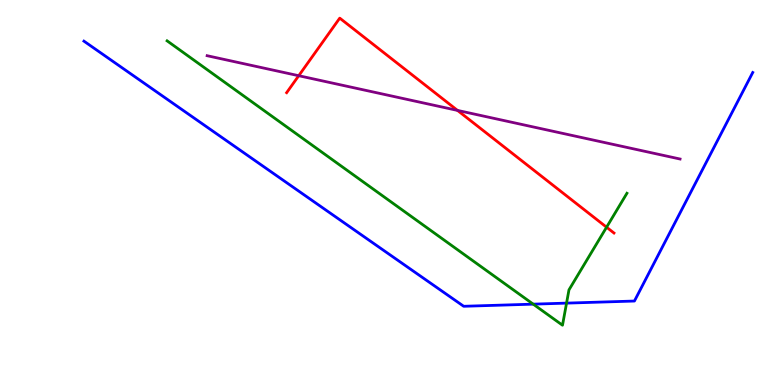[{'lines': ['blue', 'red'], 'intersections': []}, {'lines': ['green', 'red'], 'intersections': [{'x': 7.83, 'y': 4.1}]}, {'lines': ['purple', 'red'], 'intersections': [{'x': 3.85, 'y': 8.03}, {'x': 5.9, 'y': 7.13}]}, {'lines': ['blue', 'green'], 'intersections': [{'x': 6.88, 'y': 2.1}, {'x': 7.31, 'y': 2.13}]}, {'lines': ['blue', 'purple'], 'intersections': []}, {'lines': ['green', 'purple'], 'intersections': []}]